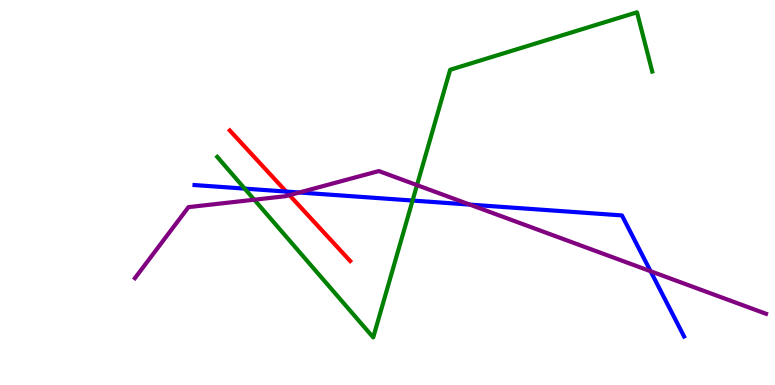[{'lines': ['blue', 'red'], 'intersections': [{'x': 3.69, 'y': 5.02}]}, {'lines': ['green', 'red'], 'intersections': []}, {'lines': ['purple', 'red'], 'intersections': [{'x': 3.74, 'y': 4.93}]}, {'lines': ['blue', 'green'], 'intersections': [{'x': 3.16, 'y': 5.1}, {'x': 5.32, 'y': 4.79}]}, {'lines': ['blue', 'purple'], 'intersections': [{'x': 3.86, 'y': 5.0}, {'x': 6.06, 'y': 4.69}, {'x': 8.39, 'y': 2.96}]}, {'lines': ['green', 'purple'], 'intersections': [{'x': 3.28, 'y': 4.81}, {'x': 5.38, 'y': 5.19}]}]